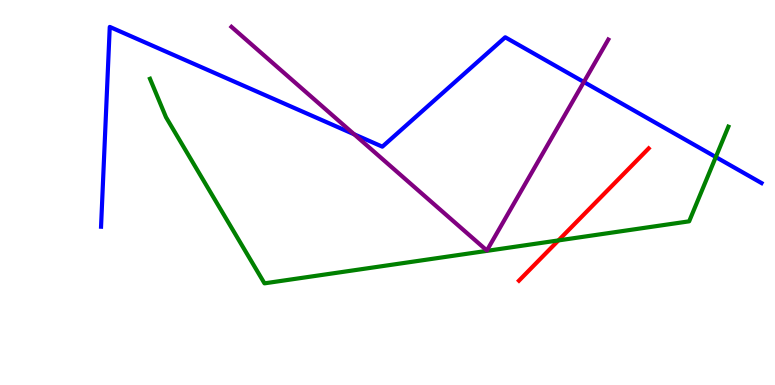[{'lines': ['blue', 'red'], 'intersections': []}, {'lines': ['green', 'red'], 'intersections': [{'x': 7.21, 'y': 3.76}]}, {'lines': ['purple', 'red'], 'intersections': []}, {'lines': ['blue', 'green'], 'intersections': [{'x': 9.24, 'y': 5.92}]}, {'lines': ['blue', 'purple'], 'intersections': [{'x': 4.57, 'y': 6.51}, {'x': 7.53, 'y': 7.87}]}, {'lines': ['green', 'purple'], 'intersections': []}]